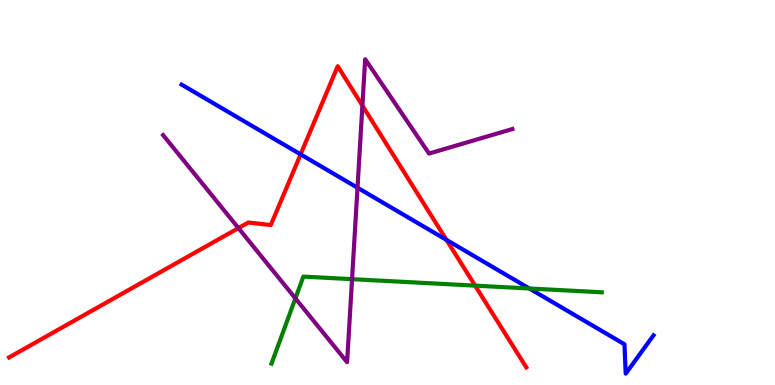[{'lines': ['blue', 'red'], 'intersections': [{'x': 3.88, 'y': 5.99}, {'x': 5.76, 'y': 3.77}]}, {'lines': ['green', 'red'], 'intersections': [{'x': 6.13, 'y': 2.58}]}, {'lines': ['purple', 'red'], 'intersections': [{'x': 3.08, 'y': 4.08}, {'x': 4.68, 'y': 7.26}]}, {'lines': ['blue', 'green'], 'intersections': [{'x': 6.83, 'y': 2.51}]}, {'lines': ['blue', 'purple'], 'intersections': [{'x': 4.61, 'y': 5.12}]}, {'lines': ['green', 'purple'], 'intersections': [{'x': 3.81, 'y': 2.25}, {'x': 4.54, 'y': 2.75}]}]